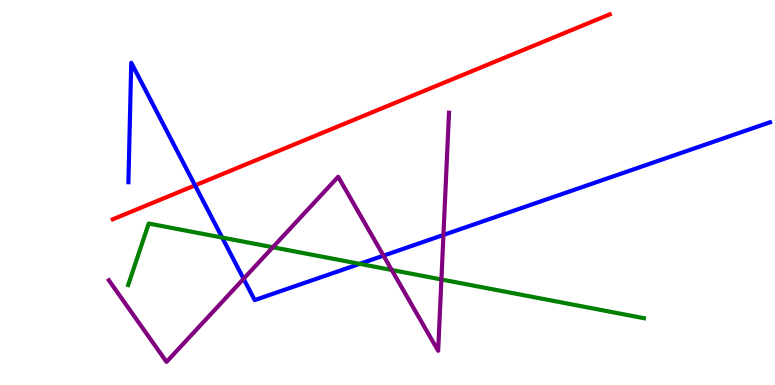[{'lines': ['blue', 'red'], 'intersections': [{'x': 2.52, 'y': 5.18}]}, {'lines': ['green', 'red'], 'intersections': []}, {'lines': ['purple', 'red'], 'intersections': []}, {'lines': ['blue', 'green'], 'intersections': [{'x': 2.87, 'y': 3.83}, {'x': 4.64, 'y': 3.15}]}, {'lines': ['blue', 'purple'], 'intersections': [{'x': 3.14, 'y': 2.76}, {'x': 4.95, 'y': 3.36}, {'x': 5.72, 'y': 3.9}]}, {'lines': ['green', 'purple'], 'intersections': [{'x': 3.52, 'y': 3.58}, {'x': 5.05, 'y': 2.99}, {'x': 5.7, 'y': 2.74}]}]